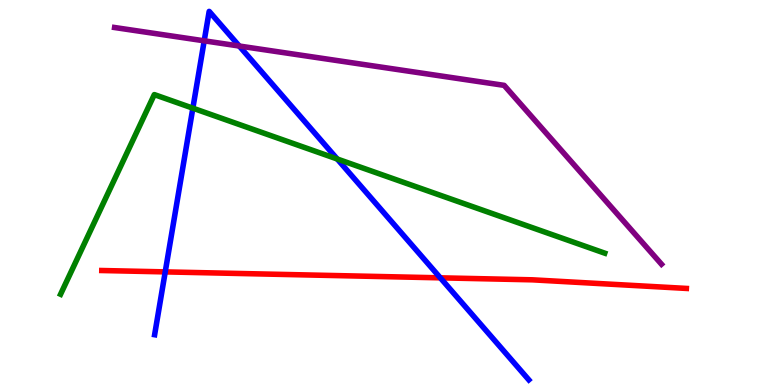[{'lines': ['blue', 'red'], 'intersections': [{'x': 2.13, 'y': 2.94}, {'x': 5.68, 'y': 2.78}]}, {'lines': ['green', 'red'], 'intersections': []}, {'lines': ['purple', 'red'], 'intersections': []}, {'lines': ['blue', 'green'], 'intersections': [{'x': 2.49, 'y': 7.19}, {'x': 4.35, 'y': 5.87}]}, {'lines': ['blue', 'purple'], 'intersections': [{'x': 2.63, 'y': 8.94}, {'x': 3.09, 'y': 8.8}]}, {'lines': ['green', 'purple'], 'intersections': []}]